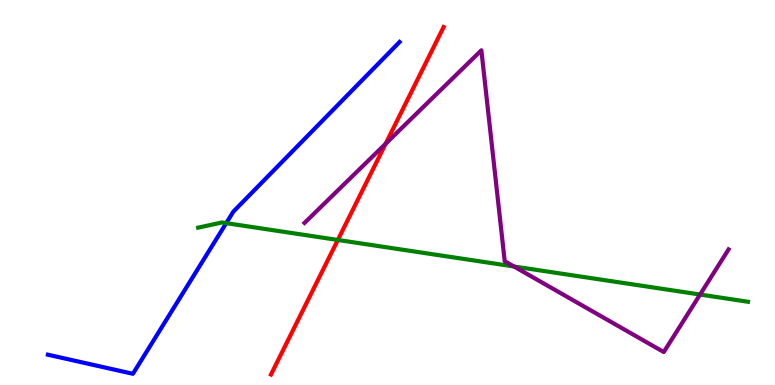[{'lines': ['blue', 'red'], 'intersections': []}, {'lines': ['green', 'red'], 'intersections': [{'x': 4.36, 'y': 3.77}]}, {'lines': ['purple', 'red'], 'intersections': [{'x': 4.98, 'y': 6.27}]}, {'lines': ['blue', 'green'], 'intersections': [{'x': 2.92, 'y': 4.2}]}, {'lines': ['blue', 'purple'], 'intersections': []}, {'lines': ['green', 'purple'], 'intersections': [{'x': 6.63, 'y': 3.08}, {'x': 9.03, 'y': 2.35}]}]